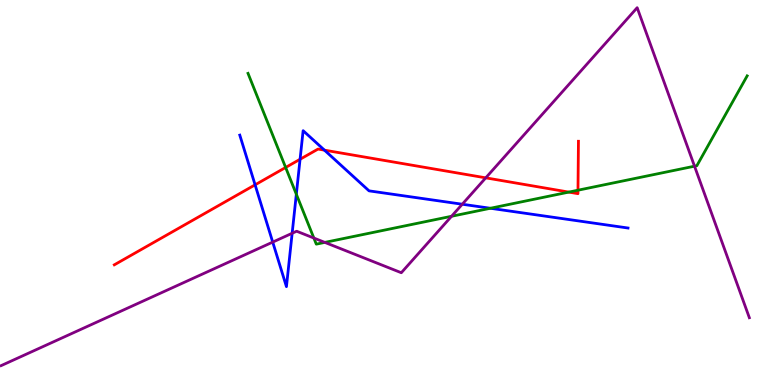[{'lines': ['blue', 'red'], 'intersections': [{'x': 3.29, 'y': 5.2}, {'x': 3.87, 'y': 5.86}, {'x': 4.19, 'y': 6.1}]}, {'lines': ['green', 'red'], 'intersections': [{'x': 3.69, 'y': 5.65}, {'x': 7.34, 'y': 5.01}, {'x': 7.46, 'y': 5.06}]}, {'lines': ['purple', 'red'], 'intersections': [{'x': 6.27, 'y': 5.38}]}, {'lines': ['blue', 'green'], 'intersections': [{'x': 3.82, 'y': 4.96}, {'x': 6.33, 'y': 4.59}]}, {'lines': ['blue', 'purple'], 'intersections': [{'x': 3.52, 'y': 3.71}, {'x': 3.77, 'y': 3.94}, {'x': 5.96, 'y': 4.7}]}, {'lines': ['green', 'purple'], 'intersections': [{'x': 4.05, 'y': 3.82}, {'x': 4.19, 'y': 3.7}, {'x': 5.83, 'y': 4.38}, {'x': 8.96, 'y': 5.68}]}]